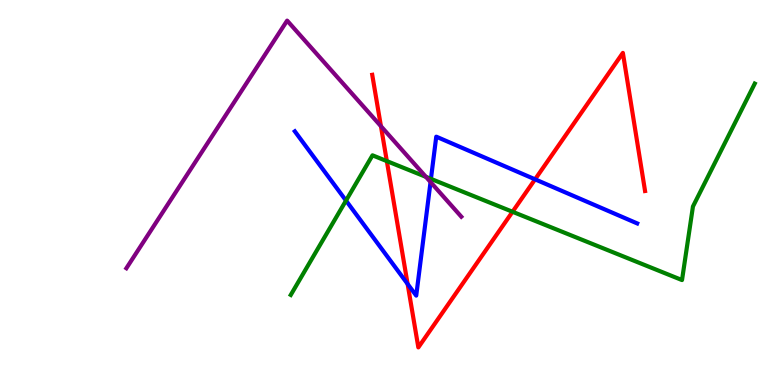[{'lines': ['blue', 'red'], 'intersections': [{'x': 5.26, 'y': 2.62}, {'x': 6.9, 'y': 5.34}]}, {'lines': ['green', 'red'], 'intersections': [{'x': 4.99, 'y': 5.82}, {'x': 6.61, 'y': 4.5}]}, {'lines': ['purple', 'red'], 'intersections': [{'x': 4.92, 'y': 6.72}]}, {'lines': ['blue', 'green'], 'intersections': [{'x': 4.46, 'y': 4.79}, {'x': 5.56, 'y': 5.35}]}, {'lines': ['blue', 'purple'], 'intersections': [{'x': 5.56, 'y': 5.27}]}, {'lines': ['green', 'purple'], 'intersections': [{'x': 5.5, 'y': 5.41}]}]